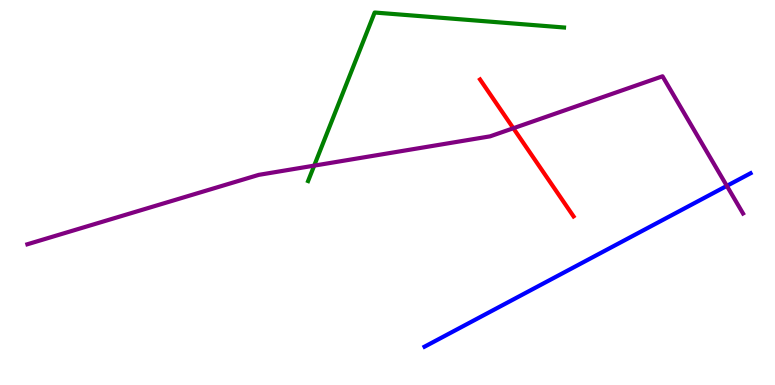[{'lines': ['blue', 'red'], 'intersections': []}, {'lines': ['green', 'red'], 'intersections': []}, {'lines': ['purple', 'red'], 'intersections': [{'x': 6.62, 'y': 6.67}]}, {'lines': ['blue', 'green'], 'intersections': []}, {'lines': ['blue', 'purple'], 'intersections': [{'x': 9.38, 'y': 5.17}]}, {'lines': ['green', 'purple'], 'intersections': [{'x': 4.05, 'y': 5.7}]}]